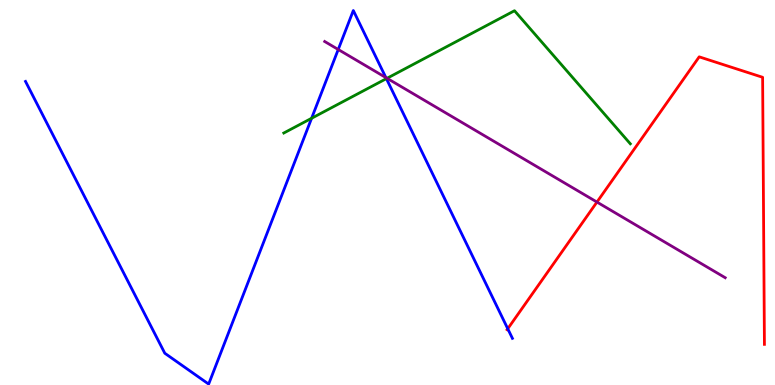[{'lines': ['blue', 'red'], 'intersections': [{'x': 6.55, 'y': 1.46}]}, {'lines': ['green', 'red'], 'intersections': []}, {'lines': ['purple', 'red'], 'intersections': [{'x': 7.7, 'y': 4.75}]}, {'lines': ['blue', 'green'], 'intersections': [{'x': 4.02, 'y': 6.93}, {'x': 4.99, 'y': 7.96}]}, {'lines': ['blue', 'purple'], 'intersections': [{'x': 4.36, 'y': 8.71}, {'x': 4.98, 'y': 7.98}]}, {'lines': ['green', 'purple'], 'intersections': [{'x': 4.99, 'y': 7.97}]}]